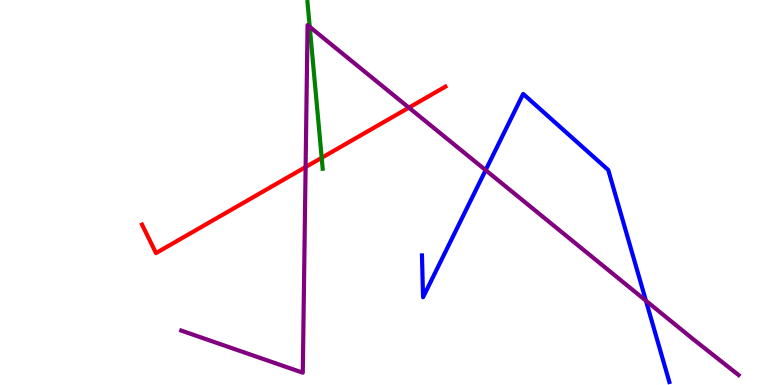[{'lines': ['blue', 'red'], 'intersections': []}, {'lines': ['green', 'red'], 'intersections': [{'x': 4.15, 'y': 5.9}]}, {'lines': ['purple', 'red'], 'intersections': [{'x': 3.94, 'y': 5.66}, {'x': 5.28, 'y': 7.2}]}, {'lines': ['blue', 'green'], 'intersections': []}, {'lines': ['blue', 'purple'], 'intersections': [{'x': 6.27, 'y': 5.58}, {'x': 8.33, 'y': 2.19}]}, {'lines': ['green', 'purple'], 'intersections': [{'x': 4.0, 'y': 9.3}]}]